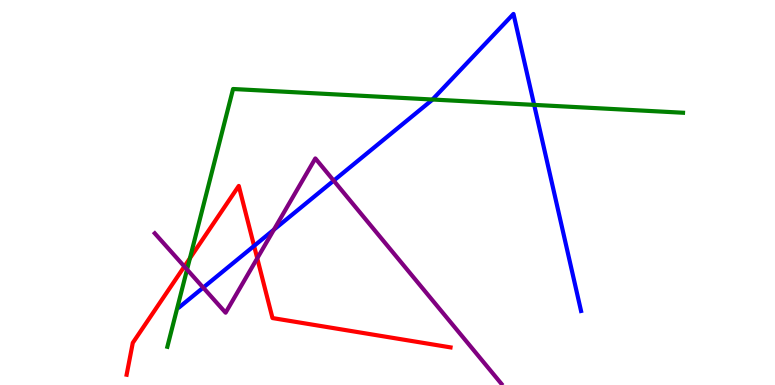[{'lines': ['blue', 'red'], 'intersections': [{'x': 3.28, 'y': 3.61}]}, {'lines': ['green', 'red'], 'intersections': [{'x': 2.45, 'y': 3.29}]}, {'lines': ['purple', 'red'], 'intersections': [{'x': 2.38, 'y': 3.08}, {'x': 3.32, 'y': 3.29}]}, {'lines': ['blue', 'green'], 'intersections': [{'x': 5.58, 'y': 7.42}, {'x': 6.89, 'y': 7.28}]}, {'lines': ['blue', 'purple'], 'intersections': [{'x': 2.62, 'y': 2.53}, {'x': 3.53, 'y': 4.04}, {'x': 4.31, 'y': 5.31}]}, {'lines': ['green', 'purple'], 'intersections': [{'x': 2.41, 'y': 3.0}]}]